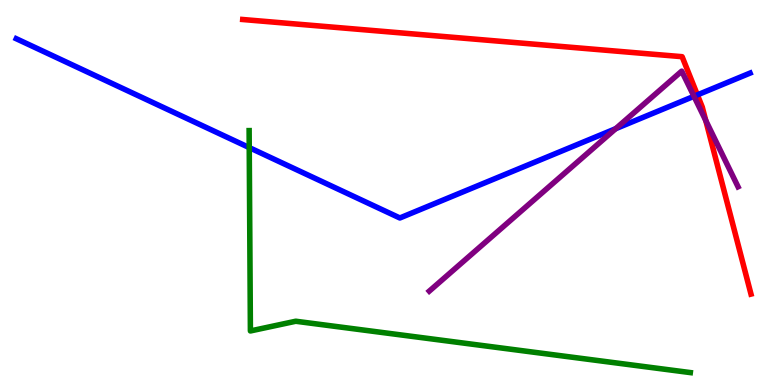[{'lines': ['blue', 'red'], 'intersections': [{'x': 9.0, 'y': 7.54}]}, {'lines': ['green', 'red'], 'intersections': []}, {'lines': ['purple', 'red'], 'intersections': [{'x': 9.11, 'y': 6.87}]}, {'lines': ['blue', 'green'], 'intersections': [{'x': 3.22, 'y': 6.17}]}, {'lines': ['blue', 'purple'], 'intersections': [{'x': 7.94, 'y': 6.66}, {'x': 8.95, 'y': 7.5}]}, {'lines': ['green', 'purple'], 'intersections': []}]